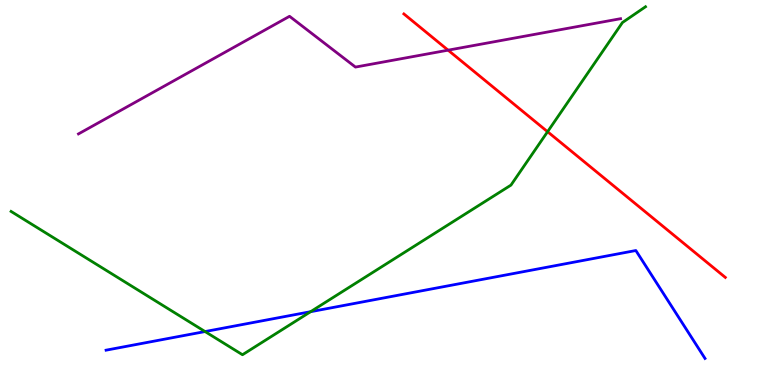[{'lines': ['blue', 'red'], 'intersections': []}, {'lines': ['green', 'red'], 'intersections': [{'x': 7.07, 'y': 6.58}]}, {'lines': ['purple', 'red'], 'intersections': [{'x': 5.78, 'y': 8.7}]}, {'lines': ['blue', 'green'], 'intersections': [{'x': 2.65, 'y': 1.39}, {'x': 4.01, 'y': 1.9}]}, {'lines': ['blue', 'purple'], 'intersections': []}, {'lines': ['green', 'purple'], 'intersections': []}]